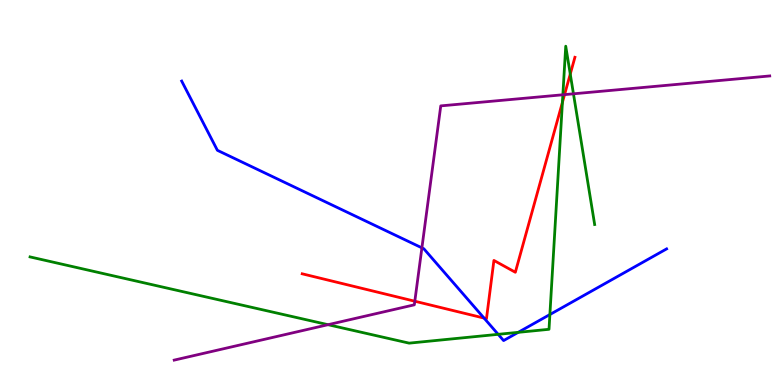[{'lines': ['blue', 'red'], 'intersections': [{'x': 6.25, 'y': 1.74}]}, {'lines': ['green', 'red'], 'intersections': [{'x': 7.26, 'y': 7.34}, {'x': 7.36, 'y': 8.08}]}, {'lines': ['purple', 'red'], 'intersections': [{'x': 5.35, 'y': 2.18}, {'x': 7.28, 'y': 7.54}]}, {'lines': ['blue', 'green'], 'intersections': [{'x': 6.43, 'y': 1.32}, {'x': 6.69, 'y': 1.37}, {'x': 7.1, 'y': 1.83}]}, {'lines': ['blue', 'purple'], 'intersections': [{'x': 5.44, 'y': 3.56}]}, {'lines': ['green', 'purple'], 'intersections': [{'x': 4.23, 'y': 1.57}, {'x': 7.26, 'y': 7.54}, {'x': 7.4, 'y': 7.56}]}]